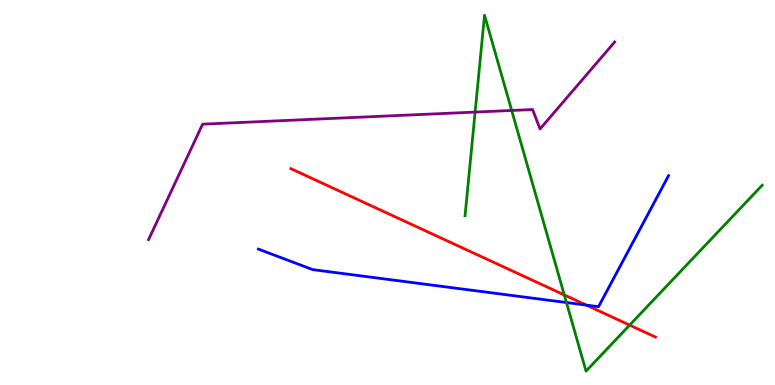[{'lines': ['blue', 'red'], 'intersections': [{'x': 7.57, 'y': 2.08}]}, {'lines': ['green', 'red'], 'intersections': [{'x': 7.28, 'y': 2.34}, {'x': 8.12, 'y': 1.56}]}, {'lines': ['purple', 'red'], 'intersections': []}, {'lines': ['blue', 'green'], 'intersections': [{'x': 7.31, 'y': 2.14}]}, {'lines': ['blue', 'purple'], 'intersections': []}, {'lines': ['green', 'purple'], 'intersections': [{'x': 6.13, 'y': 7.09}, {'x': 6.6, 'y': 7.13}]}]